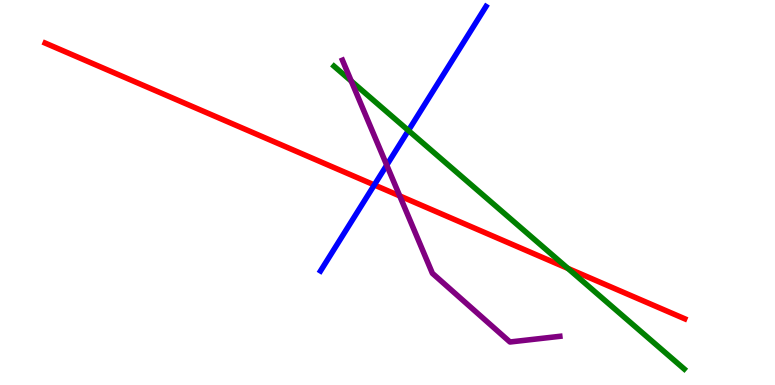[{'lines': ['blue', 'red'], 'intersections': [{'x': 4.83, 'y': 5.2}]}, {'lines': ['green', 'red'], 'intersections': [{'x': 7.33, 'y': 3.03}]}, {'lines': ['purple', 'red'], 'intersections': [{'x': 5.16, 'y': 4.91}]}, {'lines': ['blue', 'green'], 'intersections': [{'x': 5.27, 'y': 6.61}]}, {'lines': ['blue', 'purple'], 'intersections': [{'x': 4.99, 'y': 5.71}]}, {'lines': ['green', 'purple'], 'intersections': [{'x': 4.53, 'y': 7.89}]}]